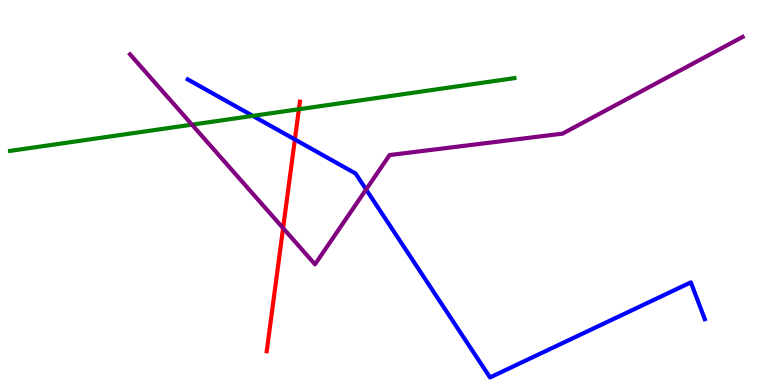[{'lines': ['blue', 'red'], 'intersections': [{'x': 3.8, 'y': 6.38}]}, {'lines': ['green', 'red'], 'intersections': [{'x': 3.86, 'y': 7.16}]}, {'lines': ['purple', 'red'], 'intersections': [{'x': 3.65, 'y': 4.07}]}, {'lines': ['blue', 'green'], 'intersections': [{'x': 3.26, 'y': 6.99}]}, {'lines': ['blue', 'purple'], 'intersections': [{'x': 4.72, 'y': 5.08}]}, {'lines': ['green', 'purple'], 'intersections': [{'x': 2.48, 'y': 6.76}]}]